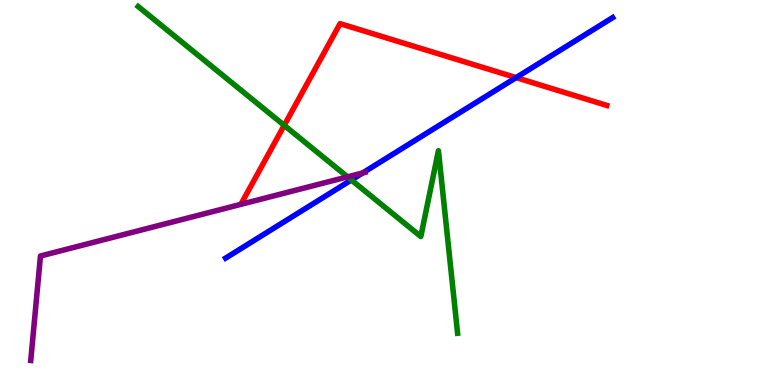[{'lines': ['blue', 'red'], 'intersections': [{'x': 6.66, 'y': 7.98}]}, {'lines': ['green', 'red'], 'intersections': [{'x': 3.67, 'y': 6.74}]}, {'lines': ['purple', 'red'], 'intersections': []}, {'lines': ['blue', 'green'], 'intersections': [{'x': 4.53, 'y': 5.33}]}, {'lines': ['blue', 'purple'], 'intersections': [{'x': 4.68, 'y': 5.51}]}, {'lines': ['green', 'purple'], 'intersections': [{'x': 4.48, 'y': 5.41}]}]